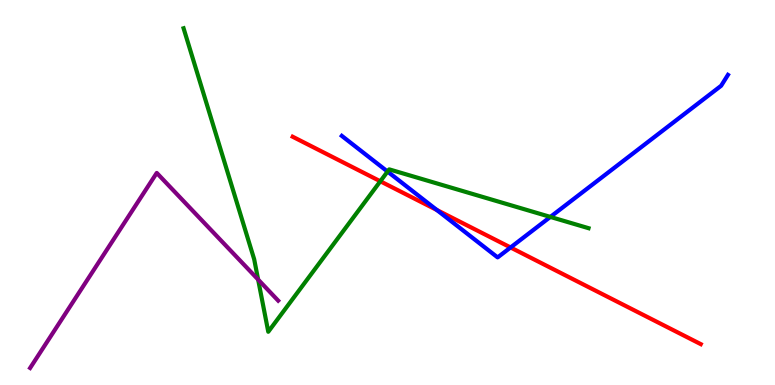[{'lines': ['blue', 'red'], 'intersections': [{'x': 5.64, 'y': 4.55}, {'x': 6.59, 'y': 3.57}]}, {'lines': ['green', 'red'], 'intersections': [{'x': 4.91, 'y': 5.29}]}, {'lines': ['purple', 'red'], 'intersections': []}, {'lines': ['blue', 'green'], 'intersections': [{'x': 5.0, 'y': 5.54}, {'x': 7.1, 'y': 4.37}]}, {'lines': ['blue', 'purple'], 'intersections': []}, {'lines': ['green', 'purple'], 'intersections': [{'x': 3.33, 'y': 2.74}]}]